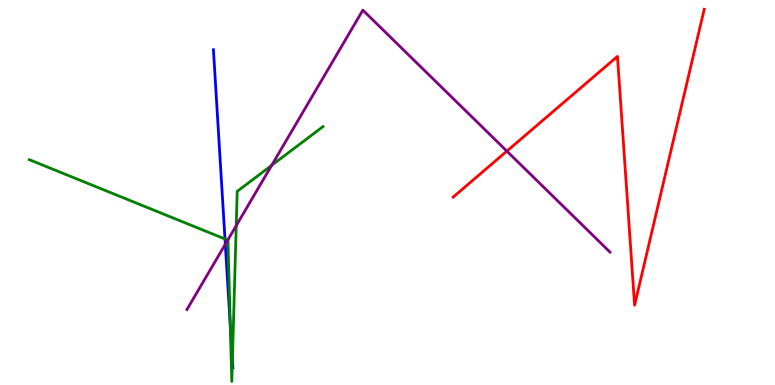[{'lines': ['blue', 'red'], 'intersections': []}, {'lines': ['green', 'red'], 'intersections': []}, {'lines': ['purple', 'red'], 'intersections': [{'x': 6.54, 'y': 6.07}]}, {'lines': ['blue', 'green'], 'intersections': [{'x': 2.9, 'y': 3.79}, {'x': 2.97, 'y': 1.54}, {'x': 3.0, 'y': 0.642}]}, {'lines': ['blue', 'purple'], 'intersections': [{'x': 2.91, 'y': 3.66}]}, {'lines': ['green', 'purple'], 'intersections': [{'x': 2.94, 'y': 3.76}, {'x': 3.05, 'y': 4.14}, {'x': 3.51, 'y': 5.71}]}]